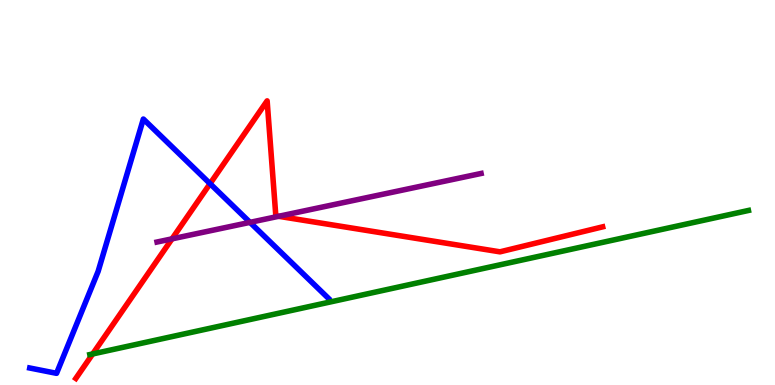[{'lines': ['blue', 'red'], 'intersections': [{'x': 2.71, 'y': 5.23}]}, {'lines': ['green', 'red'], 'intersections': [{'x': 1.2, 'y': 0.807}]}, {'lines': ['purple', 'red'], 'intersections': [{'x': 2.22, 'y': 3.8}, {'x': 3.6, 'y': 4.38}]}, {'lines': ['blue', 'green'], 'intersections': []}, {'lines': ['blue', 'purple'], 'intersections': [{'x': 3.23, 'y': 4.22}]}, {'lines': ['green', 'purple'], 'intersections': []}]